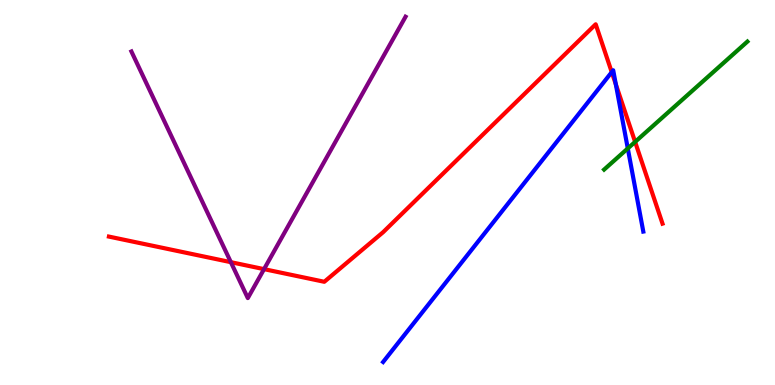[{'lines': ['blue', 'red'], 'intersections': [{'x': 7.89, 'y': 8.13}, {'x': 7.95, 'y': 7.81}]}, {'lines': ['green', 'red'], 'intersections': [{'x': 8.2, 'y': 6.31}]}, {'lines': ['purple', 'red'], 'intersections': [{'x': 2.98, 'y': 3.19}, {'x': 3.41, 'y': 3.01}]}, {'lines': ['blue', 'green'], 'intersections': [{'x': 8.1, 'y': 6.14}]}, {'lines': ['blue', 'purple'], 'intersections': []}, {'lines': ['green', 'purple'], 'intersections': []}]